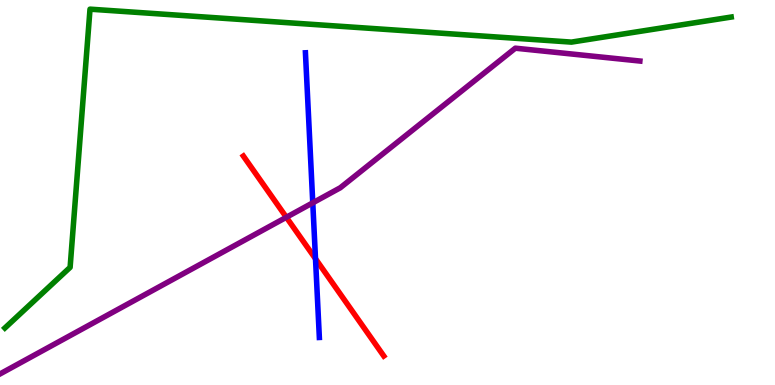[{'lines': ['blue', 'red'], 'intersections': [{'x': 4.07, 'y': 3.28}]}, {'lines': ['green', 'red'], 'intersections': []}, {'lines': ['purple', 'red'], 'intersections': [{'x': 3.69, 'y': 4.36}]}, {'lines': ['blue', 'green'], 'intersections': []}, {'lines': ['blue', 'purple'], 'intersections': [{'x': 4.04, 'y': 4.73}]}, {'lines': ['green', 'purple'], 'intersections': []}]